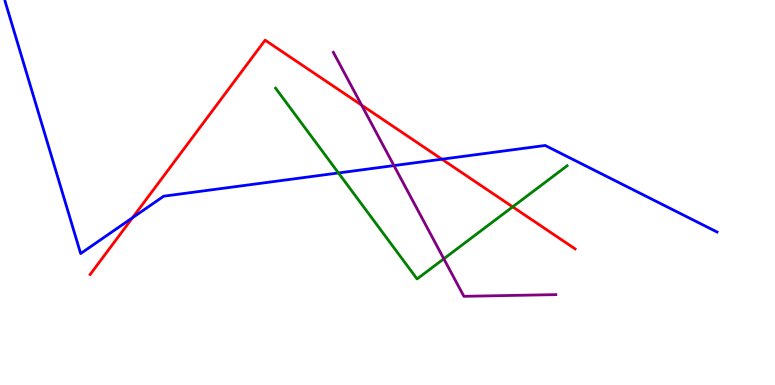[{'lines': ['blue', 'red'], 'intersections': [{'x': 1.71, 'y': 4.35}, {'x': 5.7, 'y': 5.86}]}, {'lines': ['green', 'red'], 'intersections': [{'x': 6.62, 'y': 4.63}]}, {'lines': ['purple', 'red'], 'intersections': [{'x': 4.67, 'y': 7.27}]}, {'lines': ['blue', 'green'], 'intersections': [{'x': 4.37, 'y': 5.51}]}, {'lines': ['blue', 'purple'], 'intersections': [{'x': 5.08, 'y': 5.7}]}, {'lines': ['green', 'purple'], 'intersections': [{'x': 5.73, 'y': 3.28}]}]